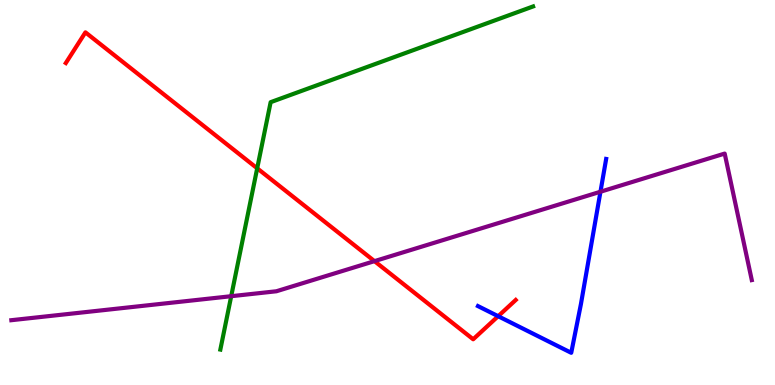[{'lines': ['blue', 'red'], 'intersections': [{'x': 6.43, 'y': 1.79}]}, {'lines': ['green', 'red'], 'intersections': [{'x': 3.32, 'y': 5.63}]}, {'lines': ['purple', 'red'], 'intersections': [{'x': 4.83, 'y': 3.22}]}, {'lines': ['blue', 'green'], 'intersections': []}, {'lines': ['blue', 'purple'], 'intersections': [{'x': 7.75, 'y': 5.02}]}, {'lines': ['green', 'purple'], 'intersections': [{'x': 2.98, 'y': 2.31}]}]